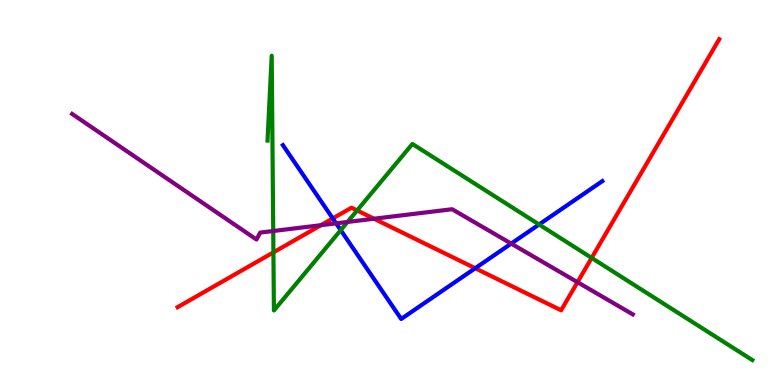[{'lines': ['blue', 'red'], 'intersections': [{'x': 4.29, 'y': 4.33}, {'x': 6.13, 'y': 3.03}]}, {'lines': ['green', 'red'], 'intersections': [{'x': 3.53, 'y': 3.44}, {'x': 4.61, 'y': 4.53}, {'x': 7.63, 'y': 3.3}]}, {'lines': ['purple', 'red'], 'intersections': [{'x': 4.14, 'y': 4.15}, {'x': 4.83, 'y': 4.32}, {'x': 7.45, 'y': 2.67}]}, {'lines': ['blue', 'green'], 'intersections': [{'x': 4.4, 'y': 4.02}, {'x': 6.96, 'y': 4.17}]}, {'lines': ['blue', 'purple'], 'intersections': [{'x': 4.34, 'y': 4.2}, {'x': 6.6, 'y': 3.67}]}, {'lines': ['green', 'purple'], 'intersections': [{'x': 3.53, 'y': 4.0}, {'x': 4.48, 'y': 4.23}]}]